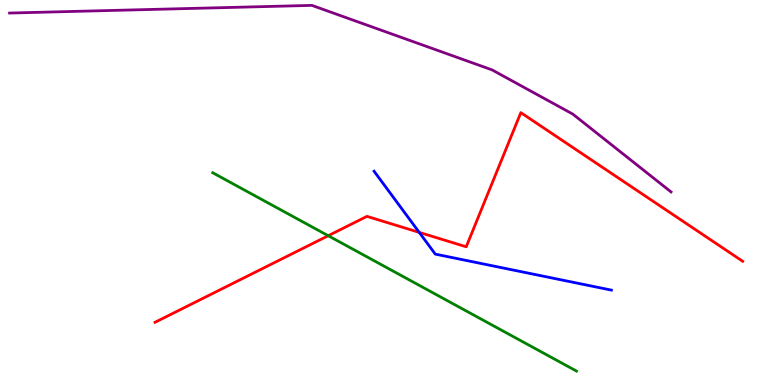[{'lines': ['blue', 'red'], 'intersections': [{'x': 5.41, 'y': 3.96}]}, {'lines': ['green', 'red'], 'intersections': [{'x': 4.24, 'y': 3.88}]}, {'lines': ['purple', 'red'], 'intersections': []}, {'lines': ['blue', 'green'], 'intersections': []}, {'lines': ['blue', 'purple'], 'intersections': []}, {'lines': ['green', 'purple'], 'intersections': []}]